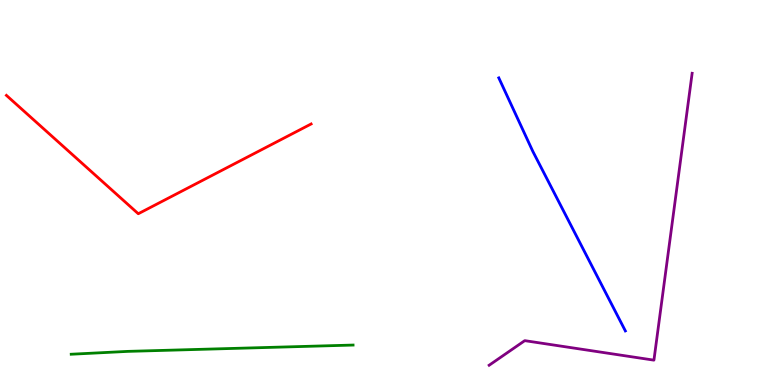[{'lines': ['blue', 'red'], 'intersections': []}, {'lines': ['green', 'red'], 'intersections': []}, {'lines': ['purple', 'red'], 'intersections': []}, {'lines': ['blue', 'green'], 'intersections': []}, {'lines': ['blue', 'purple'], 'intersections': []}, {'lines': ['green', 'purple'], 'intersections': []}]